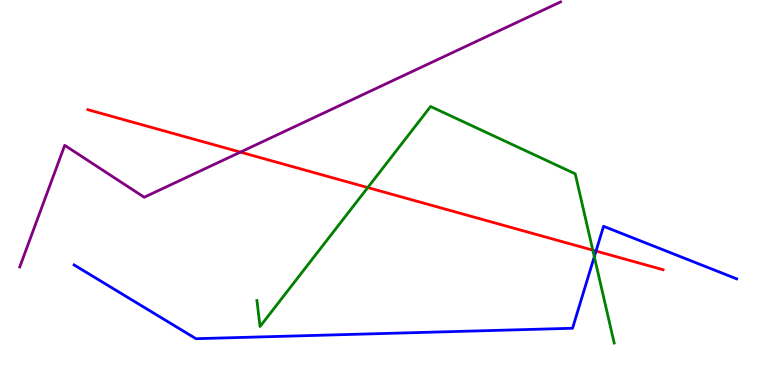[{'lines': ['blue', 'red'], 'intersections': [{'x': 7.69, 'y': 3.48}]}, {'lines': ['green', 'red'], 'intersections': [{'x': 4.75, 'y': 5.13}, {'x': 7.65, 'y': 3.5}]}, {'lines': ['purple', 'red'], 'intersections': [{'x': 3.1, 'y': 6.05}]}, {'lines': ['blue', 'green'], 'intersections': [{'x': 7.67, 'y': 3.33}]}, {'lines': ['blue', 'purple'], 'intersections': []}, {'lines': ['green', 'purple'], 'intersections': []}]